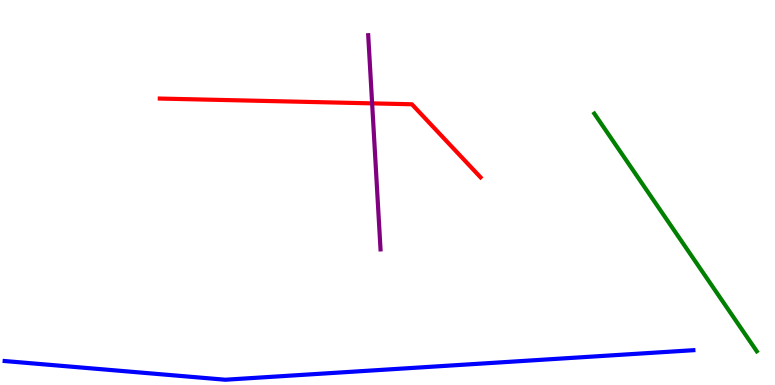[{'lines': ['blue', 'red'], 'intersections': []}, {'lines': ['green', 'red'], 'intersections': []}, {'lines': ['purple', 'red'], 'intersections': [{'x': 4.8, 'y': 7.32}]}, {'lines': ['blue', 'green'], 'intersections': []}, {'lines': ['blue', 'purple'], 'intersections': []}, {'lines': ['green', 'purple'], 'intersections': []}]